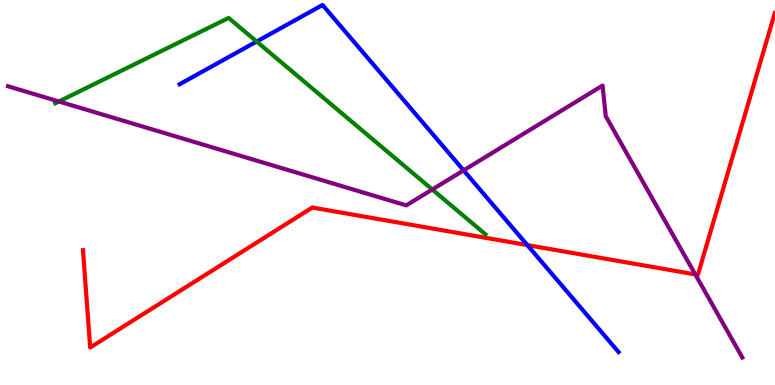[{'lines': ['blue', 'red'], 'intersections': [{'x': 6.8, 'y': 3.63}]}, {'lines': ['green', 'red'], 'intersections': []}, {'lines': ['purple', 'red'], 'intersections': [{'x': 8.97, 'y': 2.87}]}, {'lines': ['blue', 'green'], 'intersections': [{'x': 3.31, 'y': 8.92}]}, {'lines': ['blue', 'purple'], 'intersections': [{'x': 5.98, 'y': 5.57}]}, {'lines': ['green', 'purple'], 'intersections': [{'x': 0.76, 'y': 7.36}, {'x': 5.58, 'y': 5.08}]}]